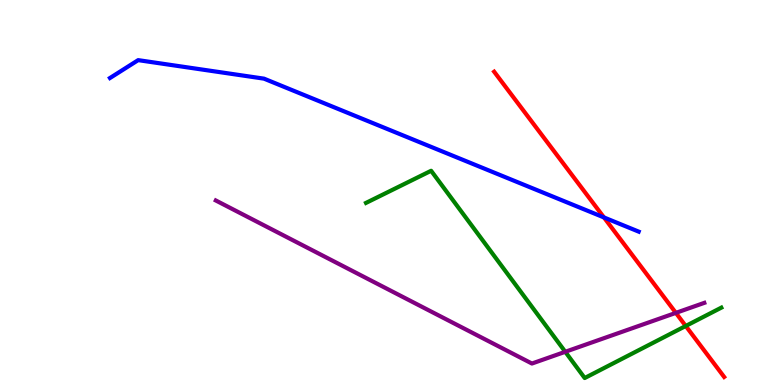[{'lines': ['blue', 'red'], 'intersections': [{'x': 7.79, 'y': 4.35}]}, {'lines': ['green', 'red'], 'intersections': [{'x': 8.85, 'y': 1.53}]}, {'lines': ['purple', 'red'], 'intersections': [{'x': 8.72, 'y': 1.87}]}, {'lines': ['blue', 'green'], 'intersections': []}, {'lines': ['blue', 'purple'], 'intersections': []}, {'lines': ['green', 'purple'], 'intersections': [{'x': 7.29, 'y': 0.862}]}]